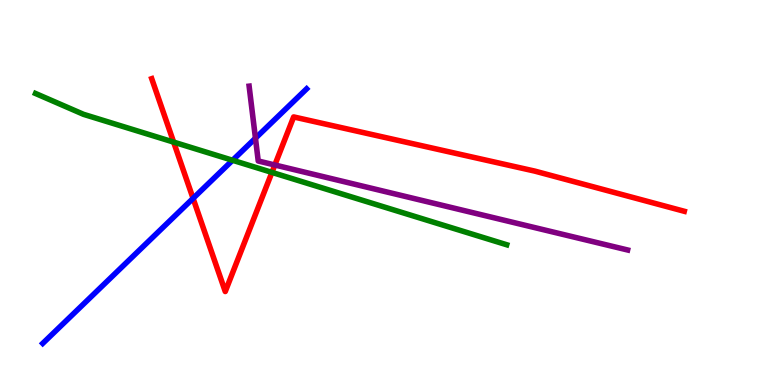[{'lines': ['blue', 'red'], 'intersections': [{'x': 2.49, 'y': 4.85}]}, {'lines': ['green', 'red'], 'intersections': [{'x': 2.24, 'y': 6.31}, {'x': 3.51, 'y': 5.52}]}, {'lines': ['purple', 'red'], 'intersections': [{'x': 3.55, 'y': 5.71}]}, {'lines': ['blue', 'green'], 'intersections': [{'x': 3.0, 'y': 5.84}]}, {'lines': ['blue', 'purple'], 'intersections': [{'x': 3.3, 'y': 6.41}]}, {'lines': ['green', 'purple'], 'intersections': []}]